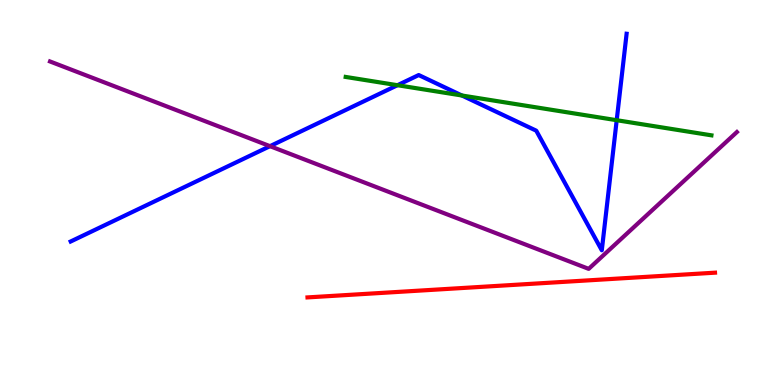[{'lines': ['blue', 'red'], 'intersections': []}, {'lines': ['green', 'red'], 'intersections': []}, {'lines': ['purple', 'red'], 'intersections': []}, {'lines': ['blue', 'green'], 'intersections': [{'x': 5.13, 'y': 7.79}, {'x': 5.96, 'y': 7.52}, {'x': 7.96, 'y': 6.88}]}, {'lines': ['blue', 'purple'], 'intersections': [{'x': 3.48, 'y': 6.2}]}, {'lines': ['green', 'purple'], 'intersections': []}]